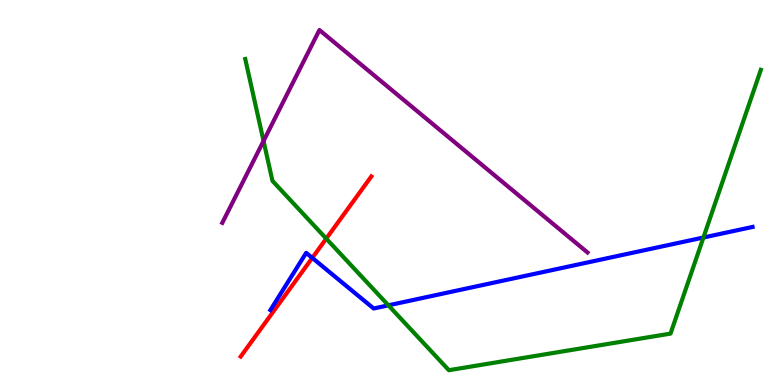[{'lines': ['blue', 'red'], 'intersections': [{'x': 4.03, 'y': 3.3}]}, {'lines': ['green', 'red'], 'intersections': [{'x': 4.21, 'y': 3.8}]}, {'lines': ['purple', 'red'], 'intersections': []}, {'lines': ['blue', 'green'], 'intersections': [{'x': 5.01, 'y': 2.07}, {'x': 9.08, 'y': 3.83}]}, {'lines': ['blue', 'purple'], 'intersections': []}, {'lines': ['green', 'purple'], 'intersections': [{'x': 3.4, 'y': 6.34}]}]